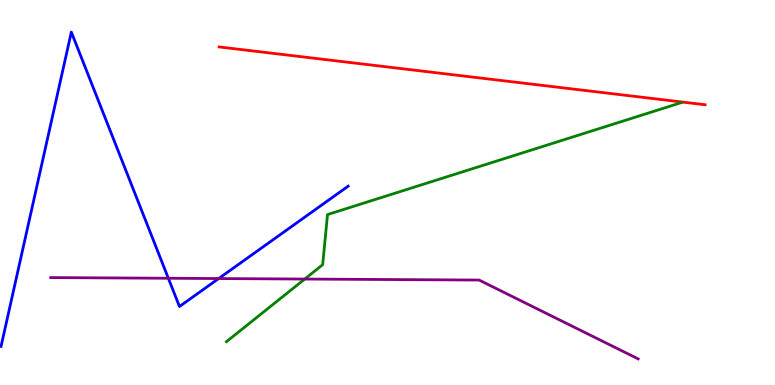[{'lines': ['blue', 'red'], 'intersections': []}, {'lines': ['green', 'red'], 'intersections': []}, {'lines': ['purple', 'red'], 'intersections': []}, {'lines': ['blue', 'green'], 'intersections': []}, {'lines': ['blue', 'purple'], 'intersections': [{'x': 2.17, 'y': 2.77}, {'x': 2.82, 'y': 2.76}]}, {'lines': ['green', 'purple'], 'intersections': [{'x': 3.93, 'y': 2.75}]}]